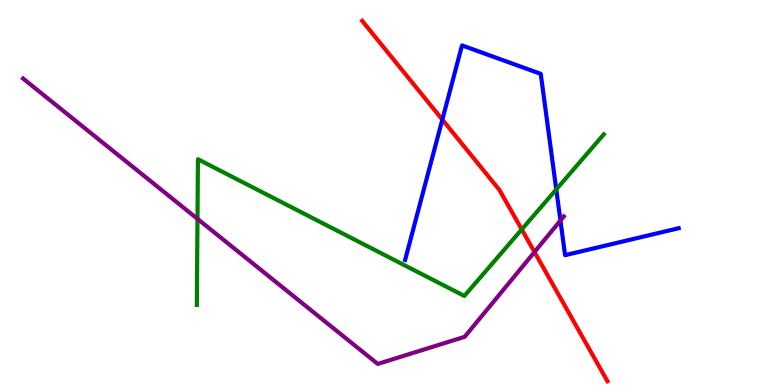[{'lines': ['blue', 'red'], 'intersections': [{'x': 5.71, 'y': 6.89}]}, {'lines': ['green', 'red'], 'intersections': [{'x': 6.73, 'y': 4.04}]}, {'lines': ['purple', 'red'], 'intersections': [{'x': 6.9, 'y': 3.45}]}, {'lines': ['blue', 'green'], 'intersections': [{'x': 7.18, 'y': 5.08}]}, {'lines': ['blue', 'purple'], 'intersections': [{'x': 7.23, 'y': 4.27}]}, {'lines': ['green', 'purple'], 'intersections': [{'x': 2.55, 'y': 4.31}]}]